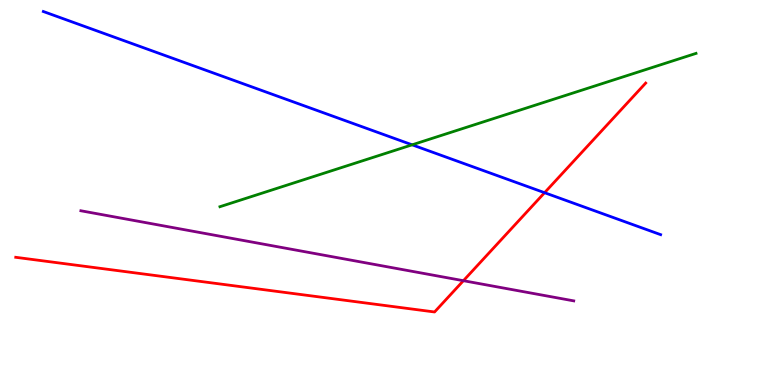[{'lines': ['blue', 'red'], 'intersections': [{'x': 7.03, 'y': 4.99}]}, {'lines': ['green', 'red'], 'intersections': []}, {'lines': ['purple', 'red'], 'intersections': [{'x': 5.98, 'y': 2.71}]}, {'lines': ['blue', 'green'], 'intersections': [{'x': 5.32, 'y': 6.24}]}, {'lines': ['blue', 'purple'], 'intersections': []}, {'lines': ['green', 'purple'], 'intersections': []}]